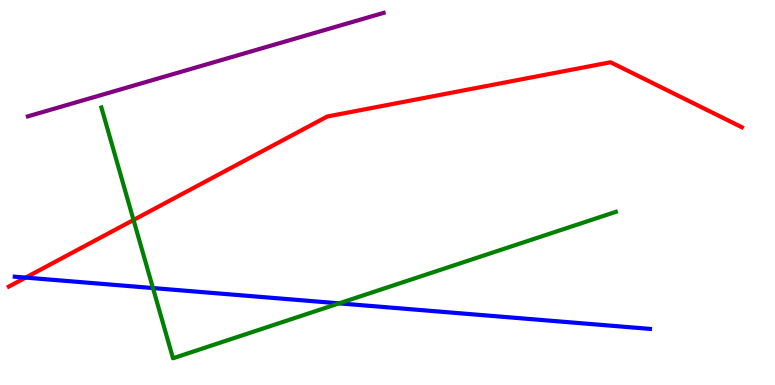[{'lines': ['blue', 'red'], 'intersections': [{'x': 0.331, 'y': 2.79}]}, {'lines': ['green', 'red'], 'intersections': [{'x': 1.72, 'y': 4.29}]}, {'lines': ['purple', 'red'], 'intersections': []}, {'lines': ['blue', 'green'], 'intersections': [{'x': 1.97, 'y': 2.52}, {'x': 4.38, 'y': 2.12}]}, {'lines': ['blue', 'purple'], 'intersections': []}, {'lines': ['green', 'purple'], 'intersections': []}]